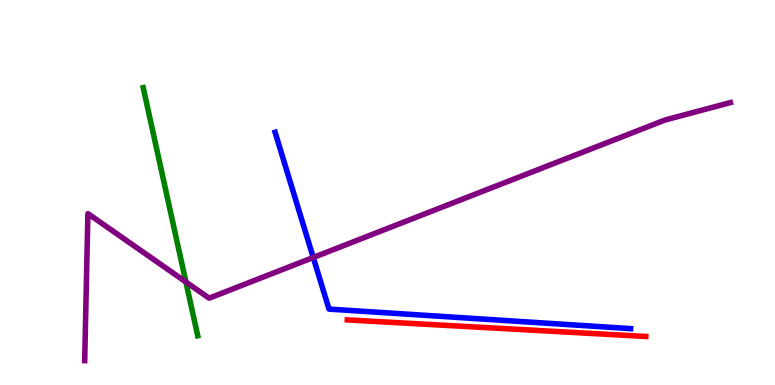[{'lines': ['blue', 'red'], 'intersections': []}, {'lines': ['green', 'red'], 'intersections': []}, {'lines': ['purple', 'red'], 'intersections': []}, {'lines': ['blue', 'green'], 'intersections': []}, {'lines': ['blue', 'purple'], 'intersections': [{'x': 4.04, 'y': 3.31}]}, {'lines': ['green', 'purple'], 'intersections': [{'x': 2.4, 'y': 2.68}]}]